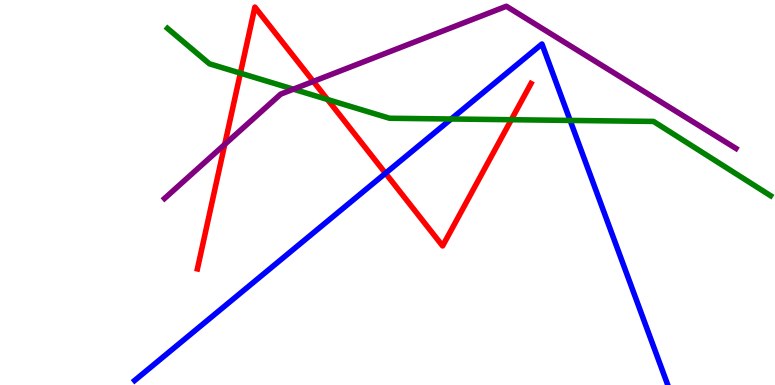[{'lines': ['blue', 'red'], 'intersections': [{'x': 4.97, 'y': 5.5}]}, {'lines': ['green', 'red'], 'intersections': [{'x': 3.1, 'y': 8.1}, {'x': 4.23, 'y': 7.42}, {'x': 6.6, 'y': 6.89}]}, {'lines': ['purple', 'red'], 'intersections': [{'x': 2.9, 'y': 6.25}, {'x': 4.04, 'y': 7.89}]}, {'lines': ['blue', 'green'], 'intersections': [{'x': 5.82, 'y': 6.91}, {'x': 7.36, 'y': 6.87}]}, {'lines': ['blue', 'purple'], 'intersections': []}, {'lines': ['green', 'purple'], 'intersections': [{'x': 3.79, 'y': 7.68}]}]